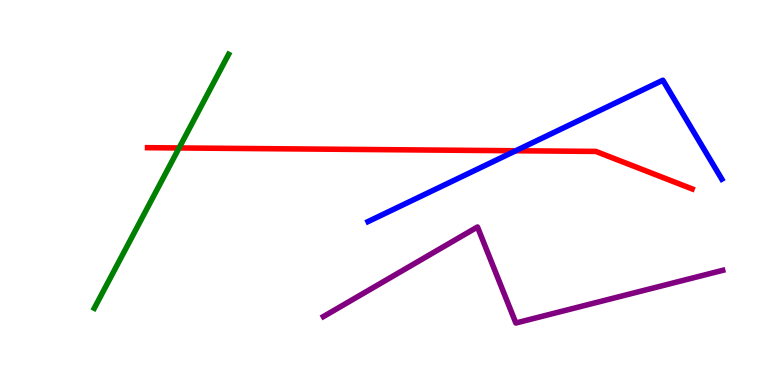[{'lines': ['blue', 'red'], 'intersections': [{'x': 6.66, 'y': 6.08}]}, {'lines': ['green', 'red'], 'intersections': [{'x': 2.31, 'y': 6.16}]}, {'lines': ['purple', 'red'], 'intersections': []}, {'lines': ['blue', 'green'], 'intersections': []}, {'lines': ['blue', 'purple'], 'intersections': []}, {'lines': ['green', 'purple'], 'intersections': []}]